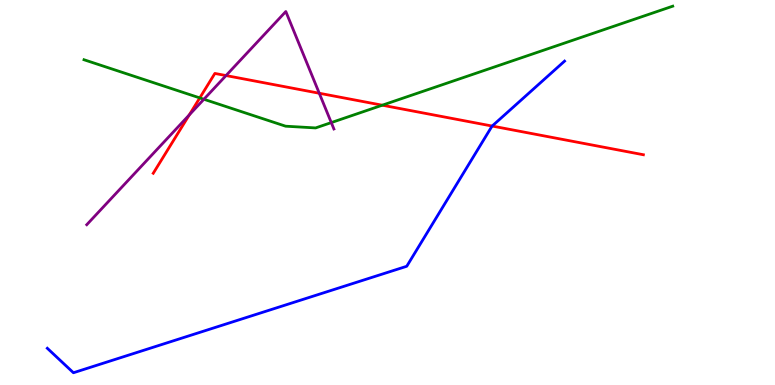[{'lines': ['blue', 'red'], 'intersections': [{'x': 6.35, 'y': 6.73}]}, {'lines': ['green', 'red'], 'intersections': [{'x': 2.58, 'y': 7.46}, {'x': 4.93, 'y': 7.27}]}, {'lines': ['purple', 'red'], 'intersections': [{'x': 2.44, 'y': 7.01}, {'x': 2.92, 'y': 8.04}, {'x': 4.12, 'y': 7.58}]}, {'lines': ['blue', 'green'], 'intersections': []}, {'lines': ['blue', 'purple'], 'intersections': []}, {'lines': ['green', 'purple'], 'intersections': [{'x': 2.63, 'y': 7.42}, {'x': 4.27, 'y': 6.82}]}]